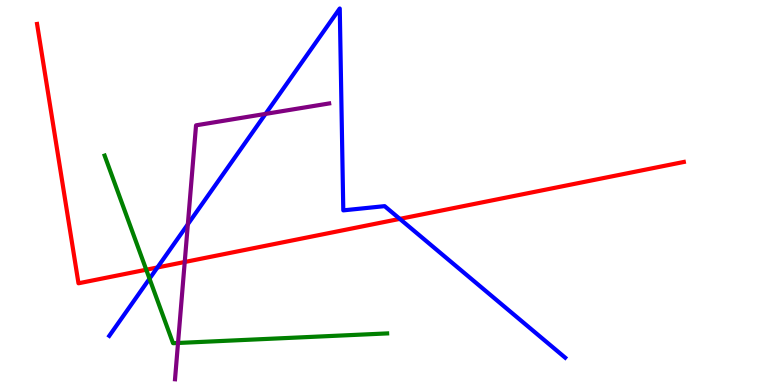[{'lines': ['blue', 'red'], 'intersections': [{'x': 2.03, 'y': 3.05}, {'x': 5.16, 'y': 4.31}]}, {'lines': ['green', 'red'], 'intersections': [{'x': 1.89, 'y': 2.99}]}, {'lines': ['purple', 'red'], 'intersections': [{'x': 2.38, 'y': 3.19}]}, {'lines': ['blue', 'green'], 'intersections': [{'x': 1.93, 'y': 2.76}]}, {'lines': ['blue', 'purple'], 'intersections': [{'x': 2.42, 'y': 4.18}, {'x': 3.43, 'y': 7.04}]}, {'lines': ['green', 'purple'], 'intersections': [{'x': 2.3, 'y': 1.09}]}]